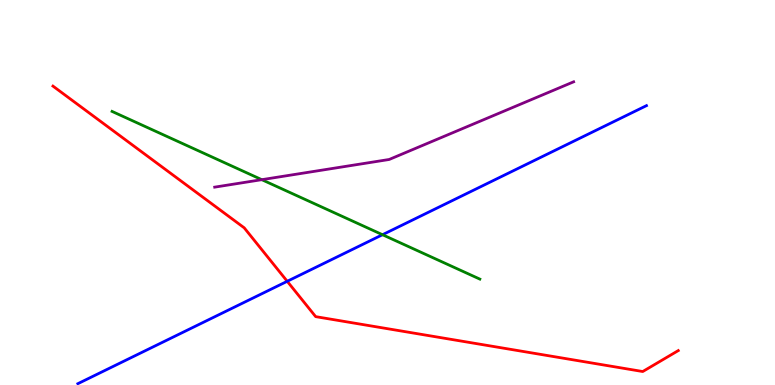[{'lines': ['blue', 'red'], 'intersections': [{'x': 3.71, 'y': 2.69}]}, {'lines': ['green', 'red'], 'intersections': []}, {'lines': ['purple', 'red'], 'intersections': []}, {'lines': ['blue', 'green'], 'intersections': [{'x': 4.94, 'y': 3.9}]}, {'lines': ['blue', 'purple'], 'intersections': []}, {'lines': ['green', 'purple'], 'intersections': [{'x': 3.38, 'y': 5.33}]}]